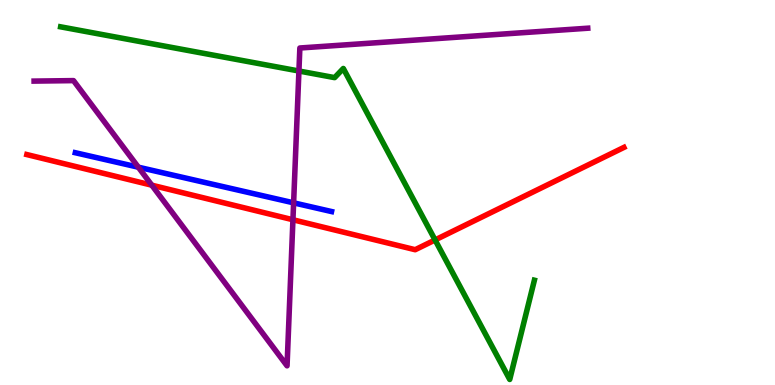[{'lines': ['blue', 'red'], 'intersections': []}, {'lines': ['green', 'red'], 'intersections': [{'x': 5.61, 'y': 3.77}]}, {'lines': ['purple', 'red'], 'intersections': [{'x': 1.96, 'y': 5.19}, {'x': 3.78, 'y': 4.29}]}, {'lines': ['blue', 'green'], 'intersections': []}, {'lines': ['blue', 'purple'], 'intersections': [{'x': 1.78, 'y': 5.66}, {'x': 3.79, 'y': 4.73}]}, {'lines': ['green', 'purple'], 'intersections': [{'x': 3.86, 'y': 8.16}]}]